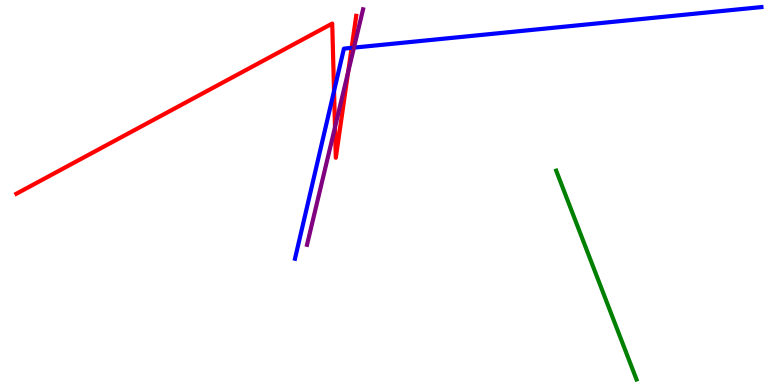[{'lines': ['blue', 'red'], 'intersections': [{'x': 4.31, 'y': 7.63}, {'x': 4.54, 'y': 8.76}]}, {'lines': ['green', 'red'], 'intersections': []}, {'lines': ['purple', 'red'], 'intersections': [{'x': 4.32, 'y': 6.7}, {'x': 4.49, 'y': 8.13}]}, {'lines': ['blue', 'green'], 'intersections': []}, {'lines': ['blue', 'purple'], 'intersections': [{'x': 4.57, 'y': 8.76}]}, {'lines': ['green', 'purple'], 'intersections': []}]